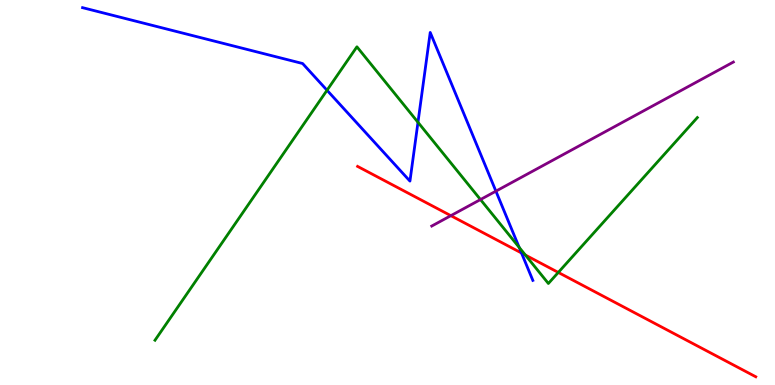[{'lines': ['blue', 'red'], 'intersections': [{'x': 6.73, 'y': 3.43}]}, {'lines': ['green', 'red'], 'intersections': [{'x': 6.78, 'y': 3.38}, {'x': 7.2, 'y': 2.92}]}, {'lines': ['purple', 'red'], 'intersections': [{'x': 5.82, 'y': 4.4}]}, {'lines': ['blue', 'green'], 'intersections': [{'x': 4.22, 'y': 7.66}, {'x': 5.39, 'y': 6.82}, {'x': 6.7, 'y': 3.57}]}, {'lines': ['blue', 'purple'], 'intersections': [{'x': 6.4, 'y': 5.03}]}, {'lines': ['green', 'purple'], 'intersections': [{'x': 6.2, 'y': 4.82}]}]